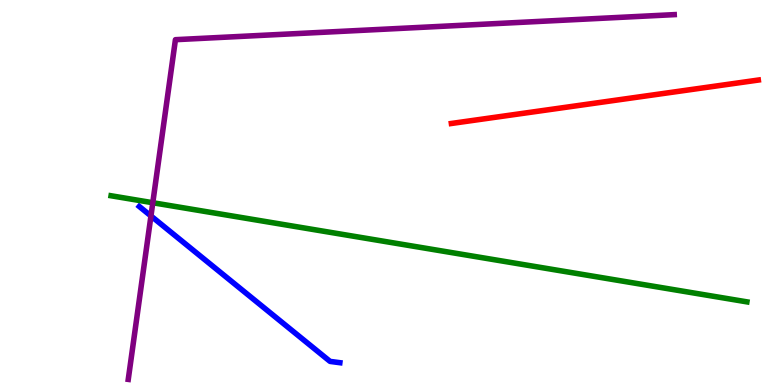[{'lines': ['blue', 'red'], 'intersections': []}, {'lines': ['green', 'red'], 'intersections': []}, {'lines': ['purple', 'red'], 'intersections': []}, {'lines': ['blue', 'green'], 'intersections': []}, {'lines': ['blue', 'purple'], 'intersections': [{'x': 1.95, 'y': 4.39}]}, {'lines': ['green', 'purple'], 'intersections': [{'x': 1.97, 'y': 4.73}]}]